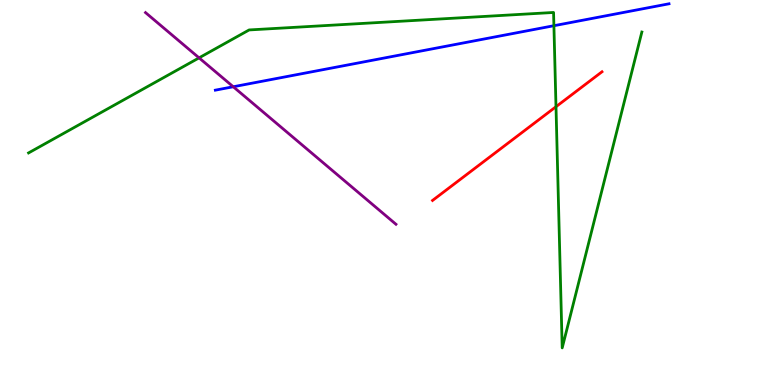[{'lines': ['blue', 'red'], 'intersections': []}, {'lines': ['green', 'red'], 'intersections': [{'x': 7.17, 'y': 7.23}]}, {'lines': ['purple', 'red'], 'intersections': []}, {'lines': ['blue', 'green'], 'intersections': [{'x': 7.15, 'y': 9.33}]}, {'lines': ['blue', 'purple'], 'intersections': [{'x': 3.01, 'y': 7.75}]}, {'lines': ['green', 'purple'], 'intersections': [{'x': 2.57, 'y': 8.5}]}]